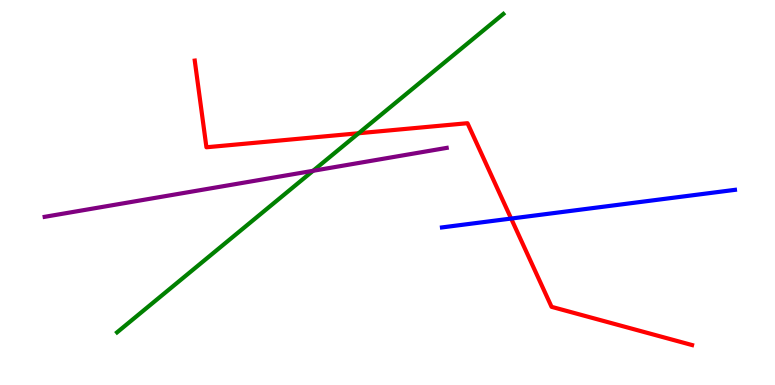[{'lines': ['blue', 'red'], 'intersections': [{'x': 6.6, 'y': 4.32}]}, {'lines': ['green', 'red'], 'intersections': [{'x': 4.63, 'y': 6.54}]}, {'lines': ['purple', 'red'], 'intersections': []}, {'lines': ['blue', 'green'], 'intersections': []}, {'lines': ['blue', 'purple'], 'intersections': []}, {'lines': ['green', 'purple'], 'intersections': [{'x': 4.04, 'y': 5.56}]}]